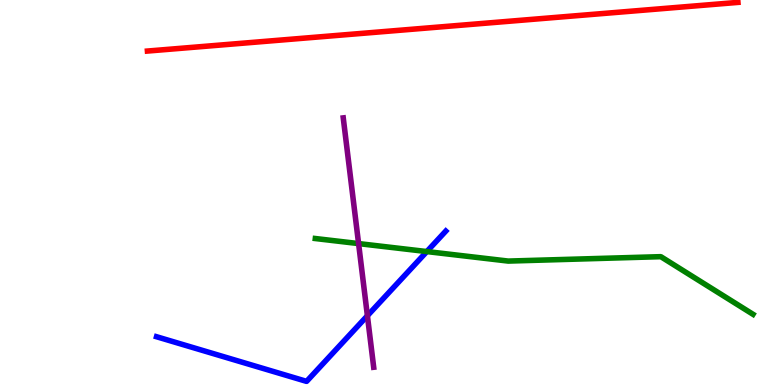[{'lines': ['blue', 'red'], 'intersections': []}, {'lines': ['green', 'red'], 'intersections': []}, {'lines': ['purple', 'red'], 'intersections': []}, {'lines': ['blue', 'green'], 'intersections': [{'x': 5.51, 'y': 3.47}]}, {'lines': ['blue', 'purple'], 'intersections': [{'x': 4.74, 'y': 1.8}]}, {'lines': ['green', 'purple'], 'intersections': [{'x': 4.63, 'y': 3.67}]}]